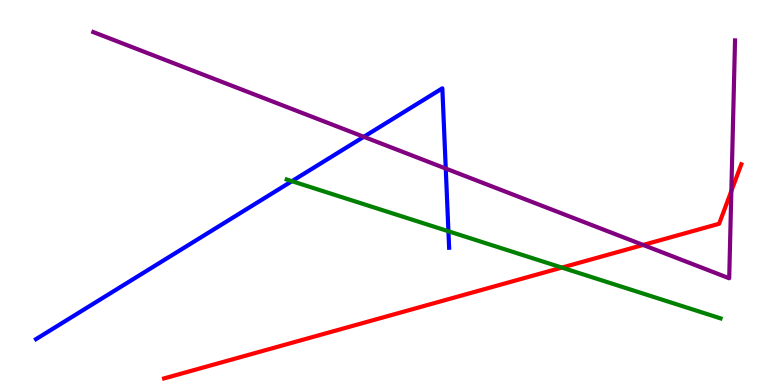[{'lines': ['blue', 'red'], 'intersections': []}, {'lines': ['green', 'red'], 'intersections': [{'x': 7.25, 'y': 3.05}]}, {'lines': ['purple', 'red'], 'intersections': [{'x': 8.3, 'y': 3.64}, {'x': 9.44, 'y': 5.04}]}, {'lines': ['blue', 'green'], 'intersections': [{'x': 3.77, 'y': 5.29}, {'x': 5.79, 'y': 3.99}]}, {'lines': ['blue', 'purple'], 'intersections': [{'x': 4.69, 'y': 6.45}, {'x': 5.75, 'y': 5.62}]}, {'lines': ['green', 'purple'], 'intersections': []}]